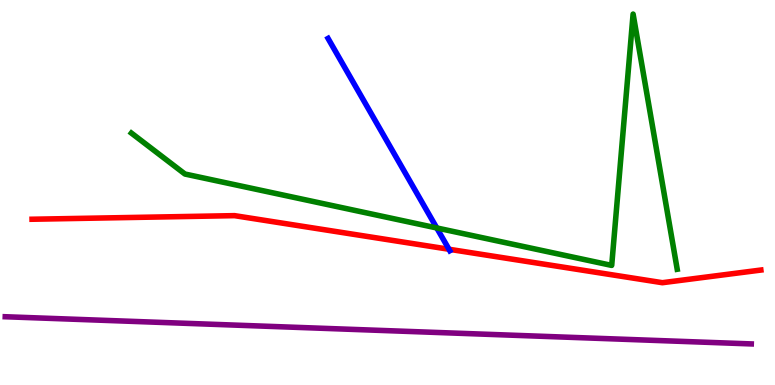[{'lines': ['blue', 'red'], 'intersections': [{'x': 5.79, 'y': 3.53}]}, {'lines': ['green', 'red'], 'intersections': []}, {'lines': ['purple', 'red'], 'intersections': []}, {'lines': ['blue', 'green'], 'intersections': [{'x': 5.64, 'y': 4.08}]}, {'lines': ['blue', 'purple'], 'intersections': []}, {'lines': ['green', 'purple'], 'intersections': []}]